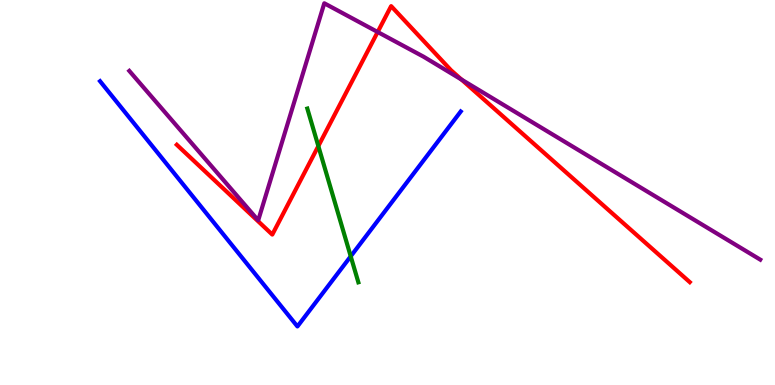[{'lines': ['blue', 'red'], 'intersections': []}, {'lines': ['green', 'red'], 'intersections': [{'x': 4.11, 'y': 6.21}]}, {'lines': ['purple', 'red'], 'intersections': [{'x': 4.87, 'y': 9.17}, {'x': 5.95, 'y': 7.93}]}, {'lines': ['blue', 'green'], 'intersections': [{'x': 4.53, 'y': 3.34}]}, {'lines': ['blue', 'purple'], 'intersections': []}, {'lines': ['green', 'purple'], 'intersections': []}]